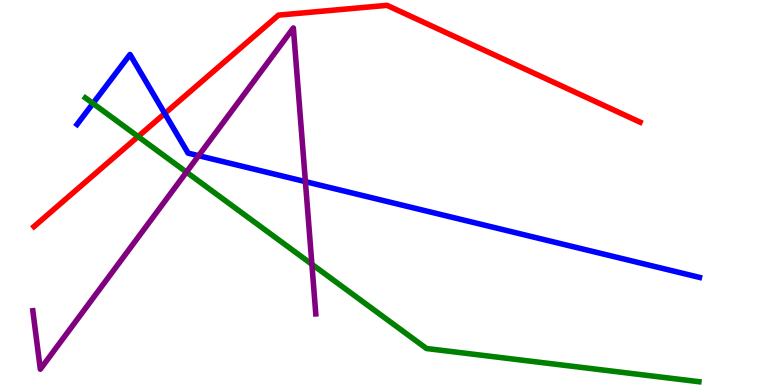[{'lines': ['blue', 'red'], 'intersections': [{'x': 2.13, 'y': 7.05}]}, {'lines': ['green', 'red'], 'intersections': [{'x': 1.78, 'y': 6.45}]}, {'lines': ['purple', 'red'], 'intersections': []}, {'lines': ['blue', 'green'], 'intersections': [{'x': 1.2, 'y': 7.31}]}, {'lines': ['blue', 'purple'], 'intersections': [{'x': 2.56, 'y': 5.96}, {'x': 3.94, 'y': 5.28}]}, {'lines': ['green', 'purple'], 'intersections': [{'x': 2.41, 'y': 5.53}, {'x': 4.02, 'y': 3.14}]}]